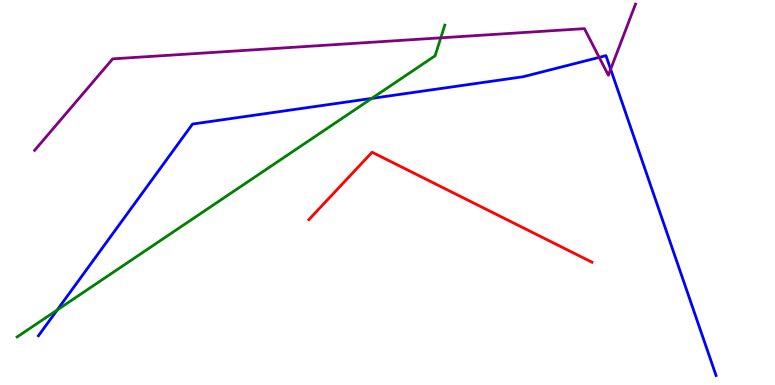[{'lines': ['blue', 'red'], 'intersections': []}, {'lines': ['green', 'red'], 'intersections': []}, {'lines': ['purple', 'red'], 'intersections': []}, {'lines': ['blue', 'green'], 'intersections': [{'x': 0.738, 'y': 1.95}, {'x': 4.8, 'y': 7.44}]}, {'lines': ['blue', 'purple'], 'intersections': [{'x': 7.73, 'y': 8.51}, {'x': 7.88, 'y': 8.2}]}, {'lines': ['green', 'purple'], 'intersections': [{'x': 5.69, 'y': 9.02}]}]